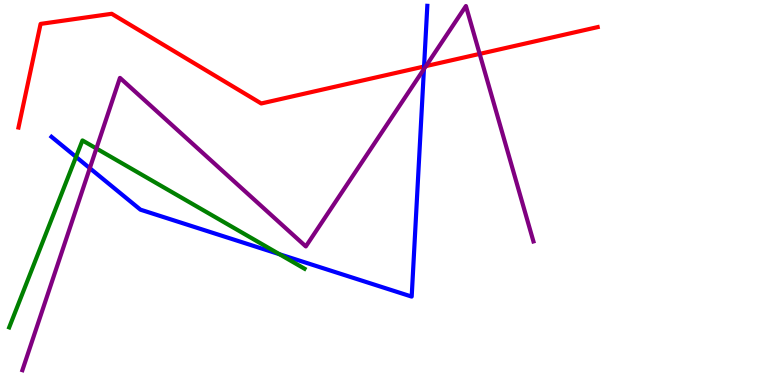[{'lines': ['blue', 'red'], 'intersections': [{'x': 5.47, 'y': 8.27}]}, {'lines': ['green', 'red'], 'intersections': []}, {'lines': ['purple', 'red'], 'intersections': [{'x': 5.5, 'y': 8.28}, {'x': 6.19, 'y': 8.6}]}, {'lines': ['blue', 'green'], 'intersections': [{'x': 0.981, 'y': 5.92}, {'x': 3.61, 'y': 3.4}]}, {'lines': ['blue', 'purple'], 'intersections': [{'x': 1.16, 'y': 5.63}, {'x': 5.47, 'y': 8.21}]}, {'lines': ['green', 'purple'], 'intersections': [{'x': 1.24, 'y': 6.14}]}]